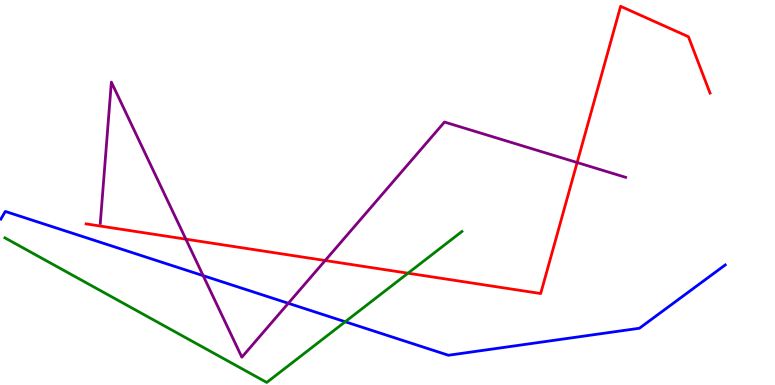[{'lines': ['blue', 'red'], 'intersections': []}, {'lines': ['green', 'red'], 'intersections': [{'x': 5.26, 'y': 2.9}]}, {'lines': ['purple', 'red'], 'intersections': [{'x': 2.4, 'y': 3.79}, {'x': 4.2, 'y': 3.23}, {'x': 7.45, 'y': 5.78}]}, {'lines': ['blue', 'green'], 'intersections': [{'x': 4.45, 'y': 1.64}]}, {'lines': ['blue', 'purple'], 'intersections': [{'x': 2.62, 'y': 2.84}, {'x': 3.72, 'y': 2.12}]}, {'lines': ['green', 'purple'], 'intersections': []}]